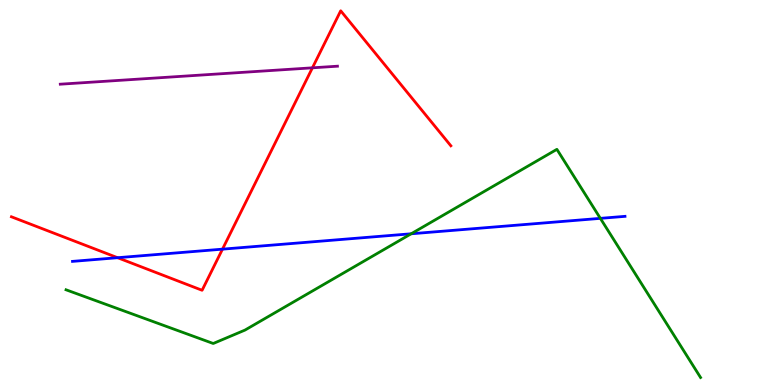[{'lines': ['blue', 'red'], 'intersections': [{'x': 1.52, 'y': 3.31}, {'x': 2.87, 'y': 3.53}]}, {'lines': ['green', 'red'], 'intersections': []}, {'lines': ['purple', 'red'], 'intersections': [{'x': 4.03, 'y': 8.24}]}, {'lines': ['blue', 'green'], 'intersections': [{'x': 5.31, 'y': 3.93}, {'x': 7.75, 'y': 4.33}]}, {'lines': ['blue', 'purple'], 'intersections': []}, {'lines': ['green', 'purple'], 'intersections': []}]